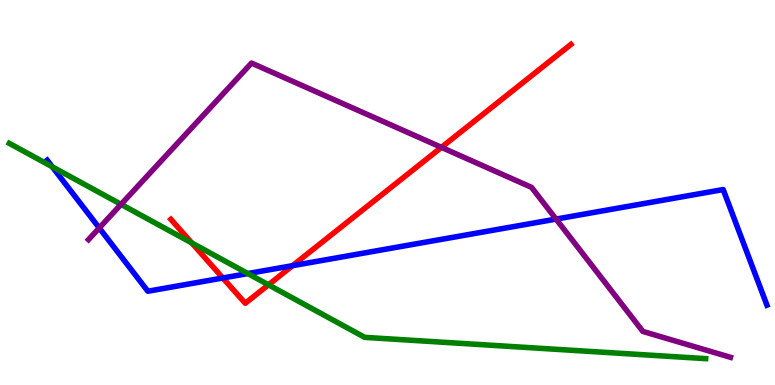[{'lines': ['blue', 'red'], 'intersections': [{'x': 2.88, 'y': 2.78}, {'x': 3.78, 'y': 3.1}]}, {'lines': ['green', 'red'], 'intersections': [{'x': 2.48, 'y': 3.69}, {'x': 3.46, 'y': 2.6}]}, {'lines': ['purple', 'red'], 'intersections': [{'x': 5.7, 'y': 6.17}]}, {'lines': ['blue', 'green'], 'intersections': [{'x': 0.675, 'y': 5.67}, {'x': 3.2, 'y': 2.89}]}, {'lines': ['blue', 'purple'], 'intersections': [{'x': 1.28, 'y': 4.08}, {'x': 7.18, 'y': 4.31}]}, {'lines': ['green', 'purple'], 'intersections': [{'x': 1.56, 'y': 4.69}]}]